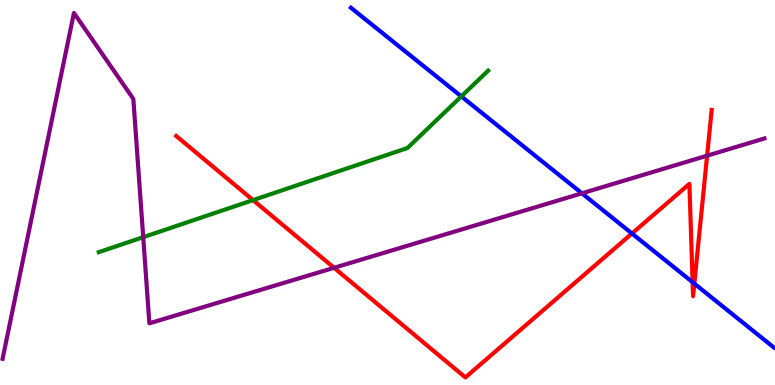[{'lines': ['blue', 'red'], 'intersections': [{'x': 8.15, 'y': 3.93}, {'x': 8.94, 'y': 2.67}, {'x': 8.96, 'y': 2.63}]}, {'lines': ['green', 'red'], 'intersections': [{'x': 3.27, 'y': 4.8}]}, {'lines': ['purple', 'red'], 'intersections': [{'x': 4.31, 'y': 3.04}, {'x': 9.12, 'y': 5.96}]}, {'lines': ['blue', 'green'], 'intersections': [{'x': 5.95, 'y': 7.5}]}, {'lines': ['blue', 'purple'], 'intersections': [{'x': 7.51, 'y': 4.98}]}, {'lines': ['green', 'purple'], 'intersections': [{'x': 1.85, 'y': 3.84}]}]